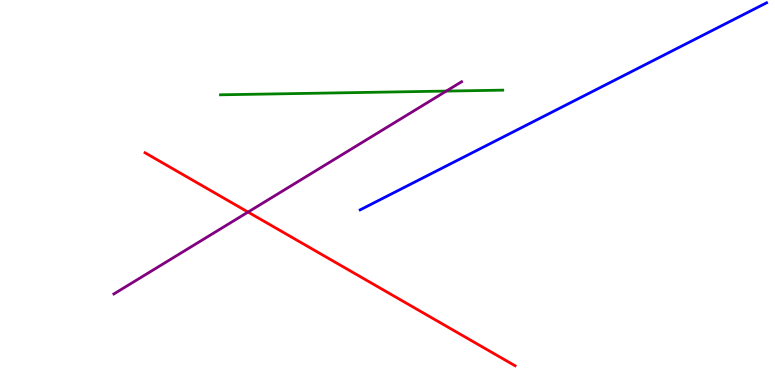[{'lines': ['blue', 'red'], 'intersections': []}, {'lines': ['green', 'red'], 'intersections': []}, {'lines': ['purple', 'red'], 'intersections': [{'x': 3.2, 'y': 4.49}]}, {'lines': ['blue', 'green'], 'intersections': []}, {'lines': ['blue', 'purple'], 'intersections': []}, {'lines': ['green', 'purple'], 'intersections': [{'x': 5.76, 'y': 7.63}]}]